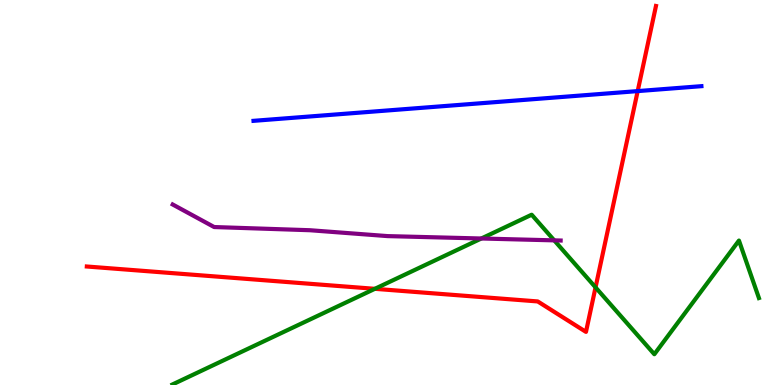[{'lines': ['blue', 'red'], 'intersections': [{'x': 8.23, 'y': 7.63}]}, {'lines': ['green', 'red'], 'intersections': [{'x': 4.84, 'y': 2.5}, {'x': 7.68, 'y': 2.54}]}, {'lines': ['purple', 'red'], 'intersections': []}, {'lines': ['blue', 'green'], 'intersections': []}, {'lines': ['blue', 'purple'], 'intersections': []}, {'lines': ['green', 'purple'], 'intersections': [{'x': 6.21, 'y': 3.81}, {'x': 7.15, 'y': 3.76}]}]